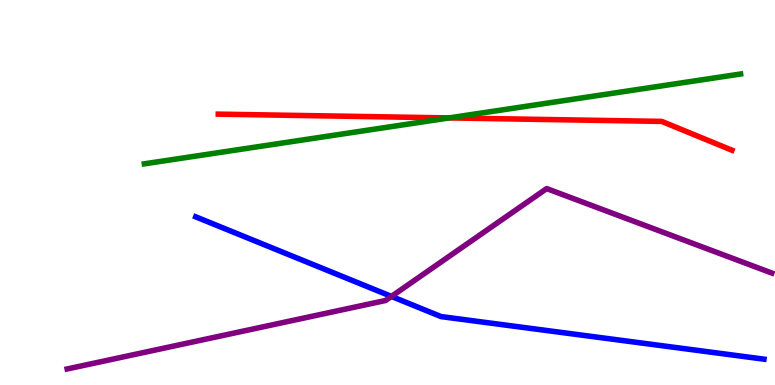[{'lines': ['blue', 'red'], 'intersections': []}, {'lines': ['green', 'red'], 'intersections': [{'x': 5.79, 'y': 6.94}]}, {'lines': ['purple', 'red'], 'intersections': []}, {'lines': ['blue', 'green'], 'intersections': []}, {'lines': ['blue', 'purple'], 'intersections': [{'x': 5.05, 'y': 2.3}]}, {'lines': ['green', 'purple'], 'intersections': []}]